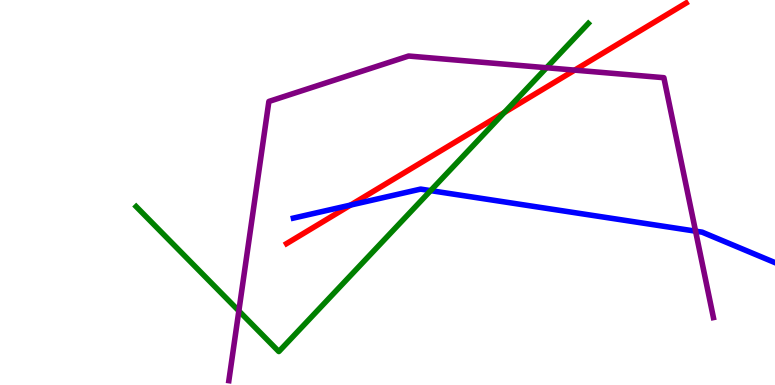[{'lines': ['blue', 'red'], 'intersections': [{'x': 4.52, 'y': 4.67}]}, {'lines': ['green', 'red'], 'intersections': [{'x': 6.51, 'y': 7.08}]}, {'lines': ['purple', 'red'], 'intersections': [{'x': 7.42, 'y': 8.18}]}, {'lines': ['blue', 'green'], 'intersections': [{'x': 5.56, 'y': 5.05}]}, {'lines': ['blue', 'purple'], 'intersections': [{'x': 8.98, 'y': 4.0}]}, {'lines': ['green', 'purple'], 'intersections': [{'x': 3.08, 'y': 1.92}, {'x': 7.05, 'y': 8.24}]}]